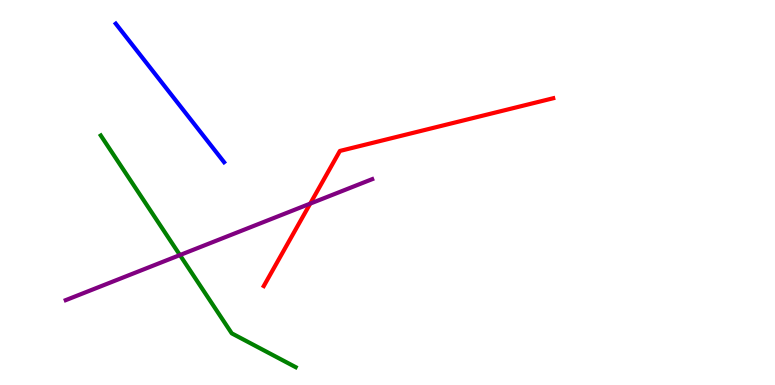[{'lines': ['blue', 'red'], 'intersections': []}, {'lines': ['green', 'red'], 'intersections': []}, {'lines': ['purple', 'red'], 'intersections': [{'x': 4.0, 'y': 4.71}]}, {'lines': ['blue', 'green'], 'intersections': []}, {'lines': ['blue', 'purple'], 'intersections': []}, {'lines': ['green', 'purple'], 'intersections': [{'x': 2.32, 'y': 3.38}]}]